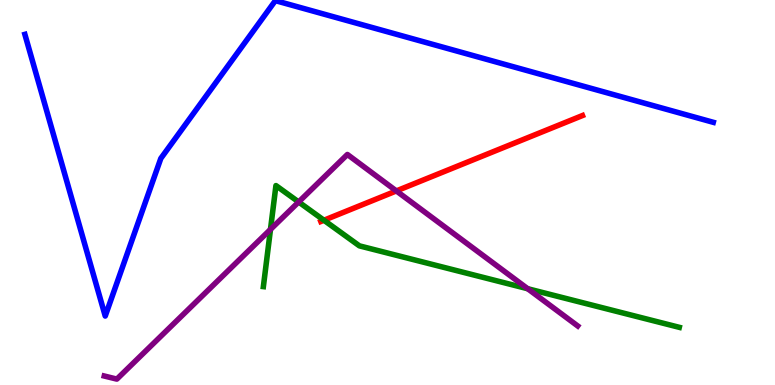[{'lines': ['blue', 'red'], 'intersections': []}, {'lines': ['green', 'red'], 'intersections': [{'x': 4.18, 'y': 4.28}]}, {'lines': ['purple', 'red'], 'intersections': [{'x': 5.11, 'y': 5.04}]}, {'lines': ['blue', 'green'], 'intersections': []}, {'lines': ['blue', 'purple'], 'intersections': []}, {'lines': ['green', 'purple'], 'intersections': [{'x': 3.49, 'y': 4.04}, {'x': 3.85, 'y': 4.75}, {'x': 6.81, 'y': 2.5}]}]